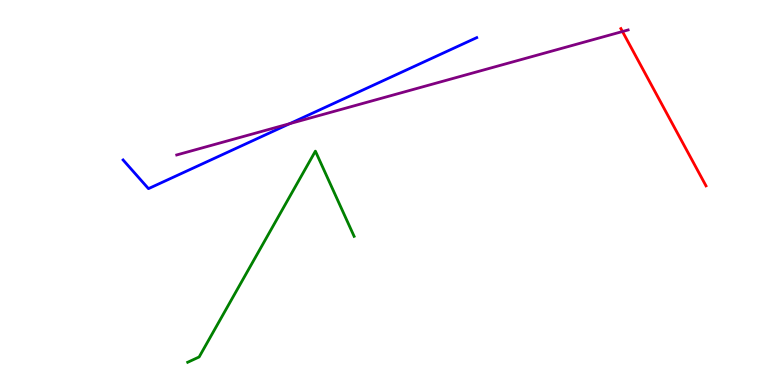[{'lines': ['blue', 'red'], 'intersections': []}, {'lines': ['green', 'red'], 'intersections': []}, {'lines': ['purple', 'red'], 'intersections': [{'x': 8.03, 'y': 9.18}]}, {'lines': ['blue', 'green'], 'intersections': []}, {'lines': ['blue', 'purple'], 'intersections': [{'x': 3.74, 'y': 6.79}]}, {'lines': ['green', 'purple'], 'intersections': []}]